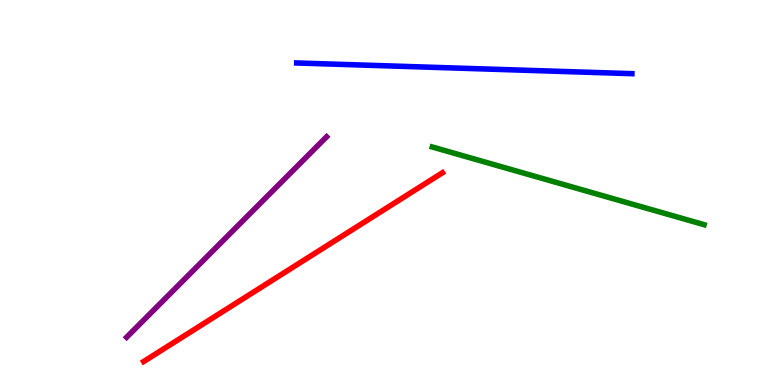[{'lines': ['blue', 'red'], 'intersections': []}, {'lines': ['green', 'red'], 'intersections': []}, {'lines': ['purple', 'red'], 'intersections': []}, {'lines': ['blue', 'green'], 'intersections': []}, {'lines': ['blue', 'purple'], 'intersections': []}, {'lines': ['green', 'purple'], 'intersections': []}]